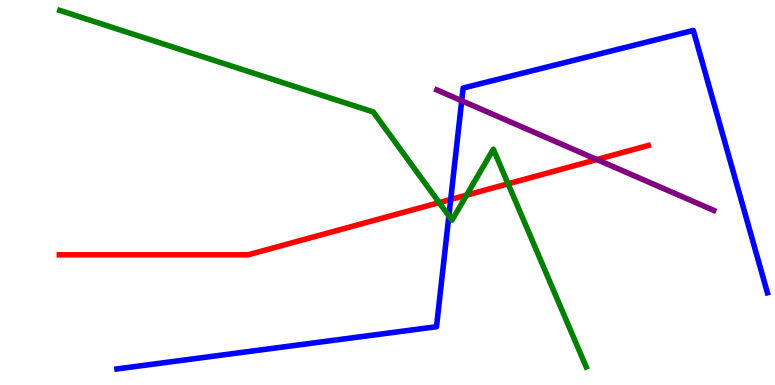[{'lines': ['blue', 'red'], 'intersections': [{'x': 5.82, 'y': 4.82}]}, {'lines': ['green', 'red'], 'intersections': [{'x': 5.67, 'y': 4.74}, {'x': 6.02, 'y': 4.93}, {'x': 6.56, 'y': 5.23}]}, {'lines': ['purple', 'red'], 'intersections': [{'x': 7.7, 'y': 5.86}]}, {'lines': ['blue', 'green'], 'intersections': [{'x': 5.79, 'y': 4.39}]}, {'lines': ['blue', 'purple'], 'intersections': [{'x': 5.96, 'y': 7.38}]}, {'lines': ['green', 'purple'], 'intersections': []}]